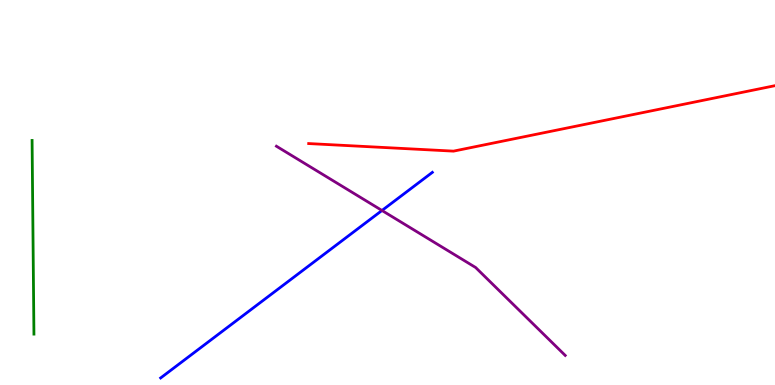[{'lines': ['blue', 'red'], 'intersections': []}, {'lines': ['green', 'red'], 'intersections': []}, {'lines': ['purple', 'red'], 'intersections': []}, {'lines': ['blue', 'green'], 'intersections': []}, {'lines': ['blue', 'purple'], 'intersections': [{'x': 4.93, 'y': 4.53}]}, {'lines': ['green', 'purple'], 'intersections': []}]